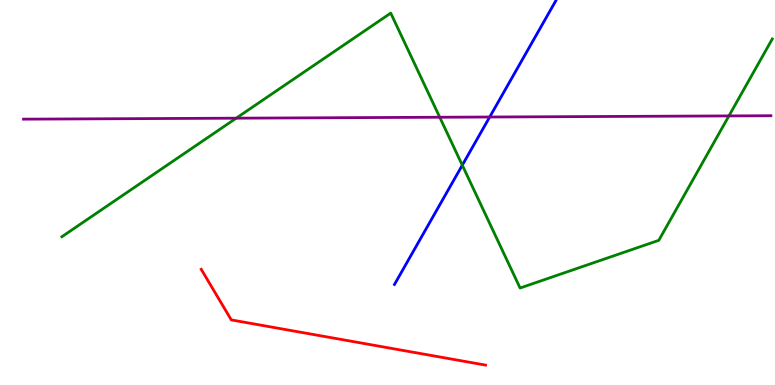[{'lines': ['blue', 'red'], 'intersections': []}, {'lines': ['green', 'red'], 'intersections': []}, {'lines': ['purple', 'red'], 'intersections': []}, {'lines': ['blue', 'green'], 'intersections': [{'x': 5.97, 'y': 5.71}]}, {'lines': ['blue', 'purple'], 'intersections': [{'x': 6.32, 'y': 6.96}]}, {'lines': ['green', 'purple'], 'intersections': [{'x': 3.05, 'y': 6.93}, {'x': 5.67, 'y': 6.95}, {'x': 9.41, 'y': 6.99}]}]